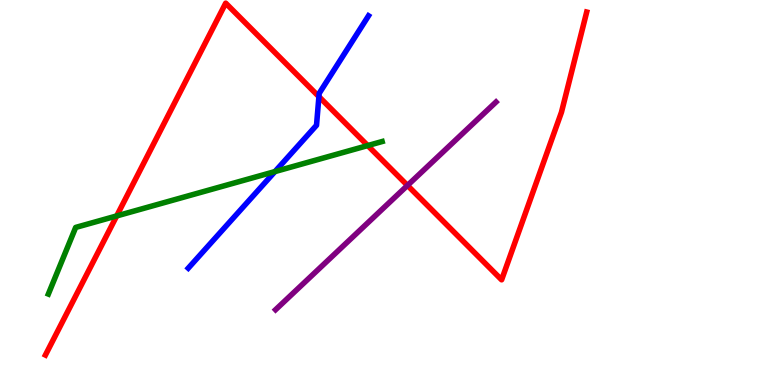[{'lines': ['blue', 'red'], 'intersections': [{'x': 4.12, 'y': 7.49}]}, {'lines': ['green', 'red'], 'intersections': [{'x': 1.51, 'y': 4.39}, {'x': 4.74, 'y': 6.22}]}, {'lines': ['purple', 'red'], 'intersections': [{'x': 5.26, 'y': 5.18}]}, {'lines': ['blue', 'green'], 'intersections': [{'x': 3.55, 'y': 5.54}]}, {'lines': ['blue', 'purple'], 'intersections': []}, {'lines': ['green', 'purple'], 'intersections': []}]